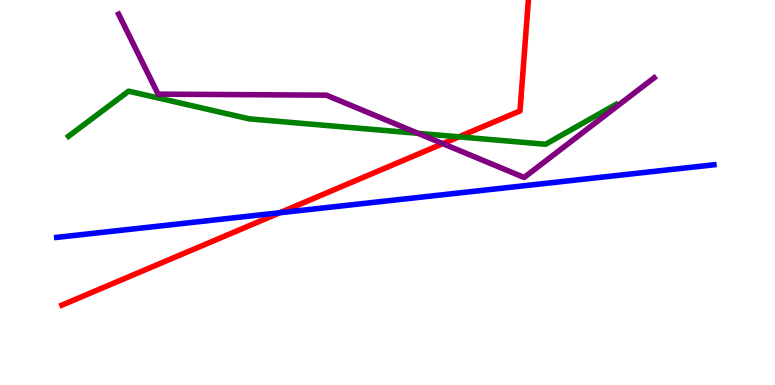[{'lines': ['blue', 'red'], 'intersections': [{'x': 3.61, 'y': 4.47}]}, {'lines': ['green', 'red'], 'intersections': [{'x': 5.92, 'y': 6.45}]}, {'lines': ['purple', 'red'], 'intersections': [{'x': 5.71, 'y': 6.27}]}, {'lines': ['blue', 'green'], 'intersections': []}, {'lines': ['blue', 'purple'], 'intersections': []}, {'lines': ['green', 'purple'], 'intersections': [{'x': 5.39, 'y': 6.54}]}]